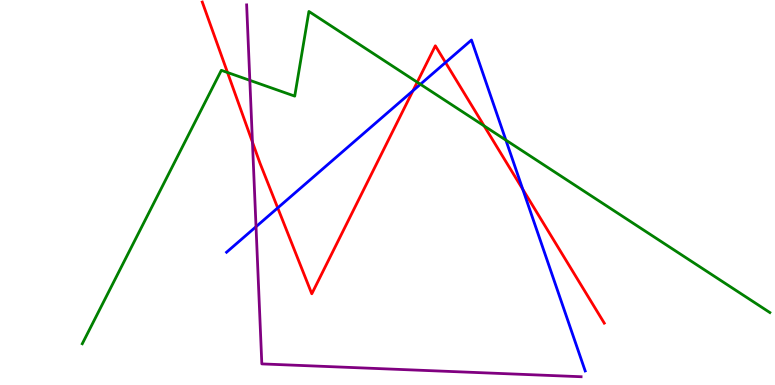[{'lines': ['blue', 'red'], 'intersections': [{'x': 3.58, 'y': 4.6}, {'x': 5.33, 'y': 7.64}, {'x': 5.75, 'y': 8.38}, {'x': 6.75, 'y': 5.08}]}, {'lines': ['green', 'red'], 'intersections': [{'x': 2.94, 'y': 8.12}, {'x': 5.38, 'y': 7.87}, {'x': 6.25, 'y': 6.73}]}, {'lines': ['purple', 'red'], 'intersections': [{'x': 3.26, 'y': 6.31}]}, {'lines': ['blue', 'green'], 'intersections': [{'x': 5.42, 'y': 7.81}, {'x': 6.53, 'y': 6.36}]}, {'lines': ['blue', 'purple'], 'intersections': [{'x': 3.3, 'y': 4.11}]}, {'lines': ['green', 'purple'], 'intersections': [{'x': 3.22, 'y': 7.91}]}]